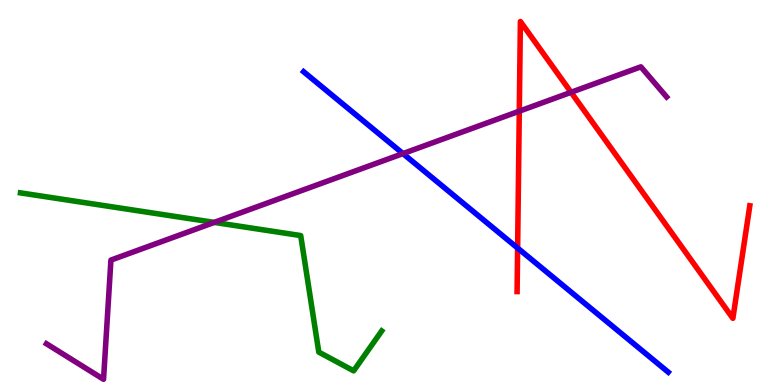[{'lines': ['blue', 'red'], 'intersections': [{'x': 6.68, 'y': 3.56}]}, {'lines': ['green', 'red'], 'intersections': []}, {'lines': ['purple', 'red'], 'intersections': [{'x': 6.7, 'y': 7.11}, {'x': 7.37, 'y': 7.6}]}, {'lines': ['blue', 'green'], 'intersections': []}, {'lines': ['blue', 'purple'], 'intersections': [{'x': 5.2, 'y': 6.01}]}, {'lines': ['green', 'purple'], 'intersections': [{'x': 2.77, 'y': 4.22}]}]